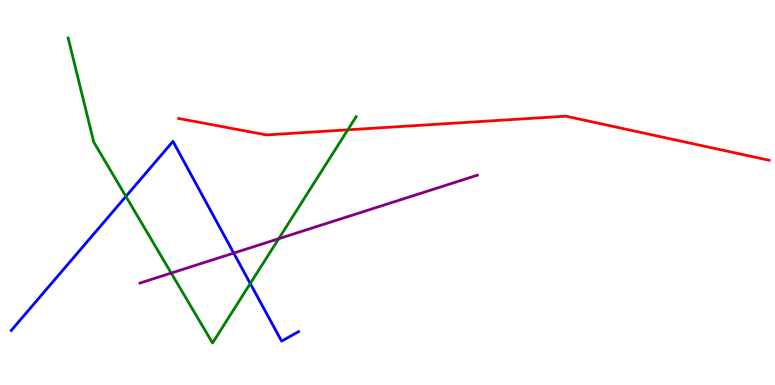[{'lines': ['blue', 'red'], 'intersections': []}, {'lines': ['green', 'red'], 'intersections': [{'x': 4.49, 'y': 6.63}]}, {'lines': ['purple', 'red'], 'intersections': []}, {'lines': ['blue', 'green'], 'intersections': [{'x': 1.62, 'y': 4.9}, {'x': 3.23, 'y': 2.64}]}, {'lines': ['blue', 'purple'], 'intersections': [{'x': 3.02, 'y': 3.43}]}, {'lines': ['green', 'purple'], 'intersections': [{'x': 2.21, 'y': 2.91}, {'x': 3.6, 'y': 3.8}]}]